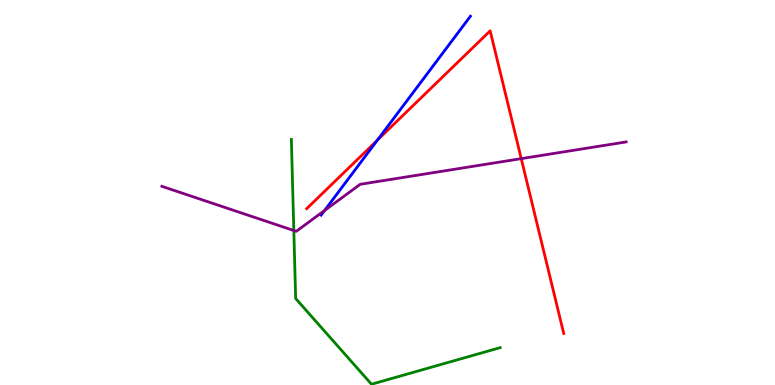[{'lines': ['blue', 'red'], 'intersections': [{'x': 4.87, 'y': 6.36}]}, {'lines': ['green', 'red'], 'intersections': []}, {'lines': ['purple', 'red'], 'intersections': [{'x': 6.73, 'y': 5.88}]}, {'lines': ['blue', 'green'], 'intersections': []}, {'lines': ['blue', 'purple'], 'intersections': [{'x': 4.19, 'y': 4.53}]}, {'lines': ['green', 'purple'], 'intersections': [{'x': 3.79, 'y': 4.01}]}]